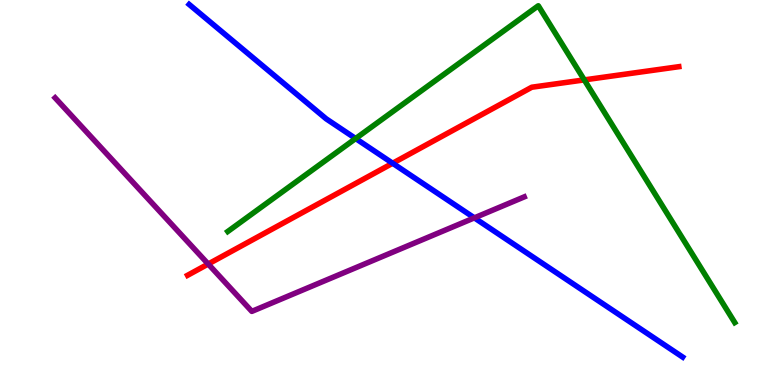[{'lines': ['blue', 'red'], 'intersections': [{'x': 5.07, 'y': 5.76}]}, {'lines': ['green', 'red'], 'intersections': [{'x': 7.54, 'y': 7.92}]}, {'lines': ['purple', 'red'], 'intersections': [{'x': 2.69, 'y': 3.14}]}, {'lines': ['blue', 'green'], 'intersections': [{'x': 4.59, 'y': 6.4}]}, {'lines': ['blue', 'purple'], 'intersections': [{'x': 6.12, 'y': 4.34}]}, {'lines': ['green', 'purple'], 'intersections': []}]